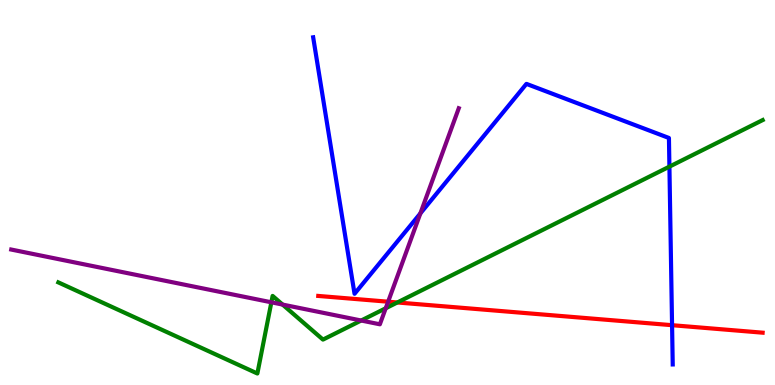[{'lines': ['blue', 'red'], 'intersections': [{'x': 8.67, 'y': 1.55}]}, {'lines': ['green', 'red'], 'intersections': [{'x': 5.13, 'y': 2.14}]}, {'lines': ['purple', 'red'], 'intersections': [{'x': 5.01, 'y': 2.16}]}, {'lines': ['blue', 'green'], 'intersections': [{'x': 8.64, 'y': 5.67}]}, {'lines': ['blue', 'purple'], 'intersections': [{'x': 5.42, 'y': 4.46}]}, {'lines': ['green', 'purple'], 'intersections': [{'x': 3.5, 'y': 2.15}, {'x': 3.65, 'y': 2.09}, {'x': 4.66, 'y': 1.67}, {'x': 4.98, 'y': 1.99}]}]